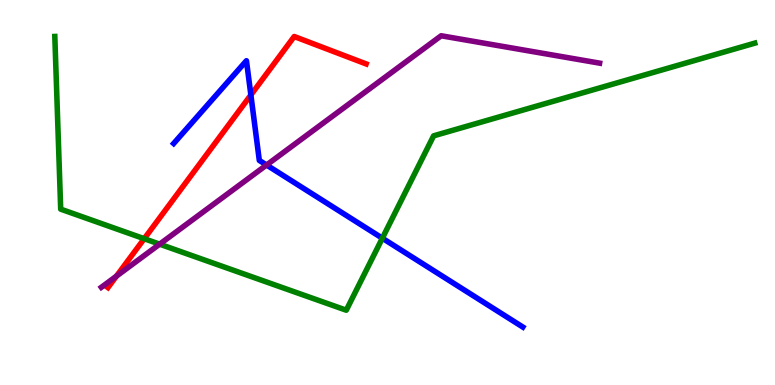[{'lines': ['blue', 'red'], 'intersections': [{'x': 3.24, 'y': 7.53}]}, {'lines': ['green', 'red'], 'intersections': [{'x': 1.86, 'y': 3.8}]}, {'lines': ['purple', 'red'], 'intersections': [{'x': 1.5, 'y': 2.83}]}, {'lines': ['blue', 'green'], 'intersections': [{'x': 4.93, 'y': 3.81}]}, {'lines': ['blue', 'purple'], 'intersections': [{'x': 3.44, 'y': 5.71}]}, {'lines': ['green', 'purple'], 'intersections': [{'x': 2.06, 'y': 3.66}]}]